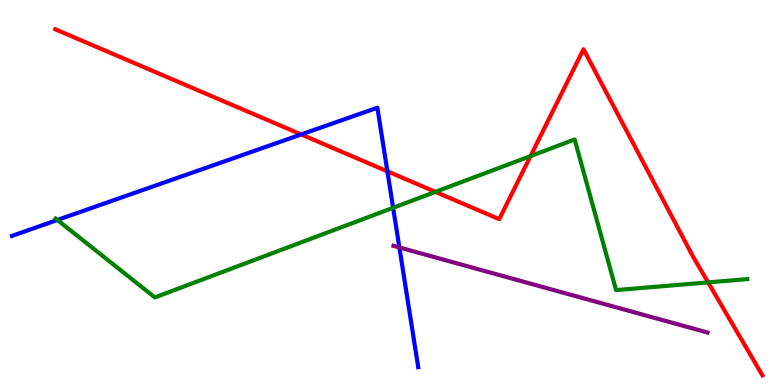[{'lines': ['blue', 'red'], 'intersections': [{'x': 3.89, 'y': 6.51}, {'x': 5.0, 'y': 5.55}]}, {'lines': ['green', 'red'], 'intersections': [{'x': 5.62, 'y': 5.02}, {'x': 6.85, 'y': 5.95}, {'x': 9.14, 'y': 2.67}]}, {'lines': ['purple', 'red'], 'intersections': []}, {'lines': ['blue', 'green'], 'intersections': [{'x': 0.74, 'y': 4.29}, {'x': 5.07, 'y': 4.6}]}, {'lines': ['blue', 'purple'], 'intersections': [{'x': 5.15, 'y': 3.57}]}, {'lines': ['green', 'purple'], 'intersections': []}]